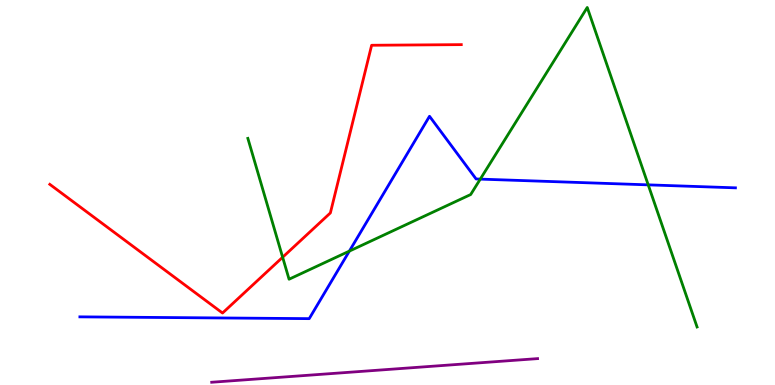[{'lines': ['blue', 'red'], 'intersections': []}, {'lines': ['green', 'red'], 'intersections': [{'x': 3.65, 'y': 3.32}]}, {'lines': ['purple', 'red'], 'intersections': []}, {'lines': ['blue', 'green'], 'intersections': [{'x': 4.51, 'y': 3.48}, {'x': 6.2, 'y': 5.35}, {'x': 8.36, 'y': 5.2}]}, {'lines': ['blue', 'purple'], 'intersections': []}, {'lines': ['green', 'purple'], 'intersections': []}]